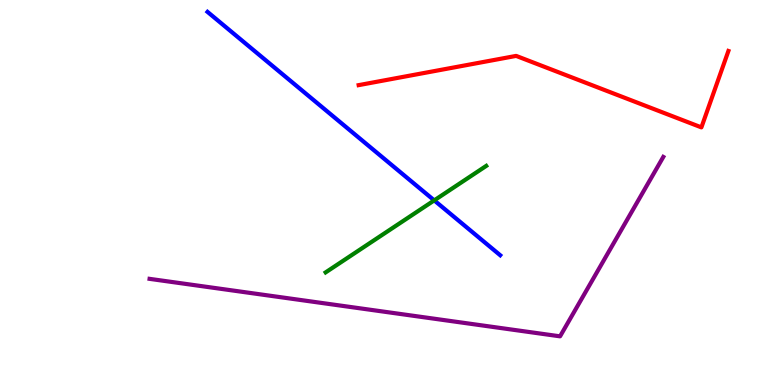[{'lines': ['blue', 'red'], 'intersections': []}, {'lines': ['green', 'red'], 'intersections': []}, {'lines': ['purple', 'red'], 'intersections': []}, {'lines': ['blue', 'green'], 'intersections': [{'x': 5.6, 'y': 4.8}]}, {'lines': ['blue', 'purple'], 'intersections': []}, {'lines': ['green', 'purple'], 'intersections': []}]